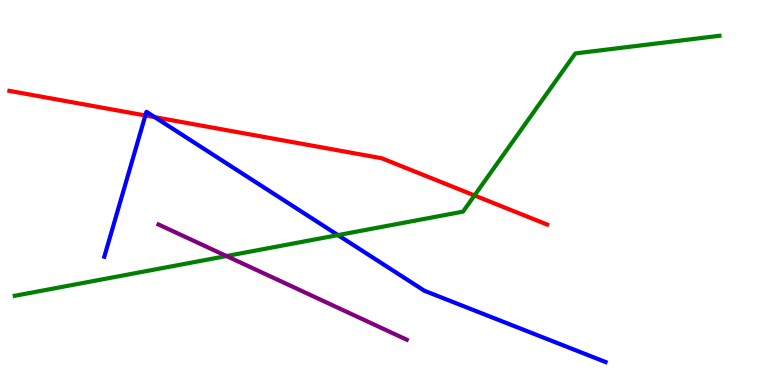[{'lines': ['blue', 'red'], 'intersections': [{'x': 1.88, 'y': 7.0}, {'x': 2.0, 'y': 6.96}]}, {'lines': ['green', 'red'], 'intersections': [{'x': 6.12, 'y': 4.92}]}, {'lines': ['purple', 'red'], 'intersections': []}, {'lines': ['blue', 'green'], 'intersections': [{'x': 4.36, 'y': 3.89}]}, {'lines': ['blue', 'purple'], 'intersections': []}, {'lines': ['green', 'purple'], 'intersections': [{'x': 2.92, 'y': 3.35}]}]